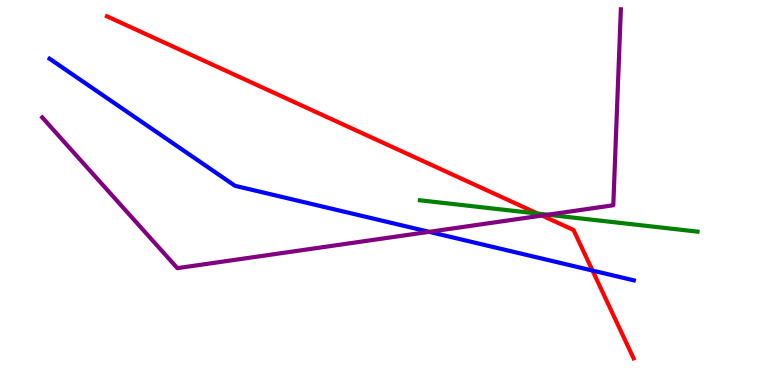[{'lines': ['blue', 'red'], 'intersections': [{'x': 7.65, 'y': 2.97}]}, {'lines': ['green', 'red'], 'intersections': [{'x': 6.94, 'y': 4.45}]}, {'lines': ['purple', 'red'], 'intersections': [{'x': 6.99, 'y': 4.4}]}, {'lines': ['blue', 'green'], 'intersections': []}, {'lines': ['blue', 'purple'], 'intersections': [{'x': 5.54, 'y': 3.98}]}, {'lines': ['green', 'purple'], 'intersections': [{'x': 7.07, 'y': 4.42}]}]